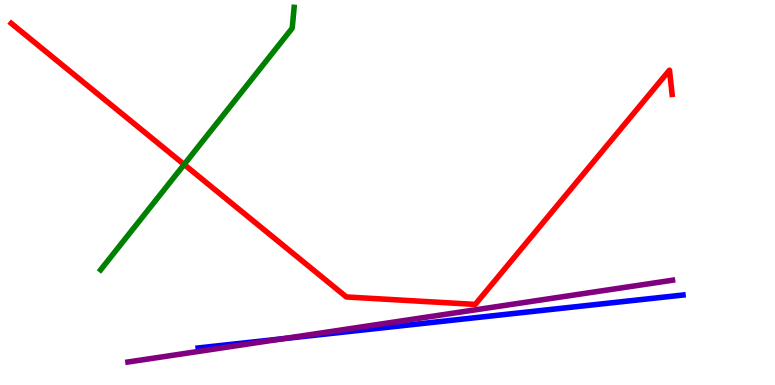[{'lines': ['blue', 'red'], 'intersections': []}, {'lines': ['green', 'red'], 'intersections': [{'x': 2.38, 'y': 5.73}]}, {'lines': ['purple', 'red'], 'intersections': []}, {'lines': ['blue', 'green'], 'intersections': []}, {'lines': ['blue', 'purple'], 'intersections': [{'x': 3.66, 'y': 1.2}]}, {'lines': ['green', 'purple'], 'intersections': []}]